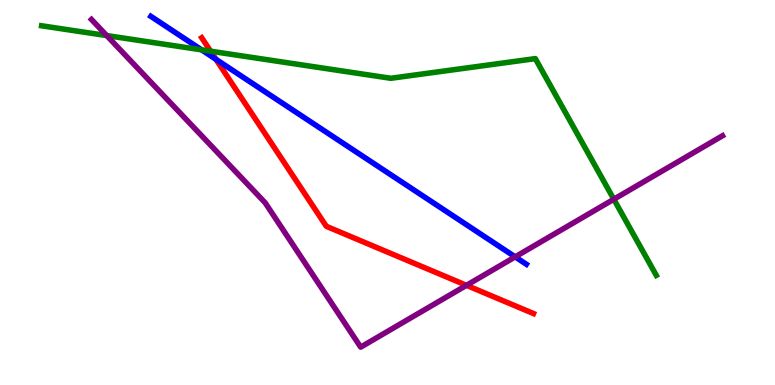[{'lines': ['blue', 'red'], 'intersections': [{'x': 2.79, 'y': 8.46}]}, {'lines': ['green', 'red'], 'intersections': [{'x': 2.72, 'y': 8.67}]}, {'lines': ['purple', 'red'], 'intersections': [{'x': 6.02, 'y': 2.59}]}, {'lines': ['blue', 'green'], 'intersections': [{'x': 2.6, 'y': 8.71}]}, {'lines': ['blue', 'purple'], 'intersections': [{'x': 6.65, 'y': 3.33}]}, {'lines': ['green', 'purple'], 'intersections': [{'x': 1.38, 'y': 9.08}, {'x': 7.92, 'y': 4.82}]}]